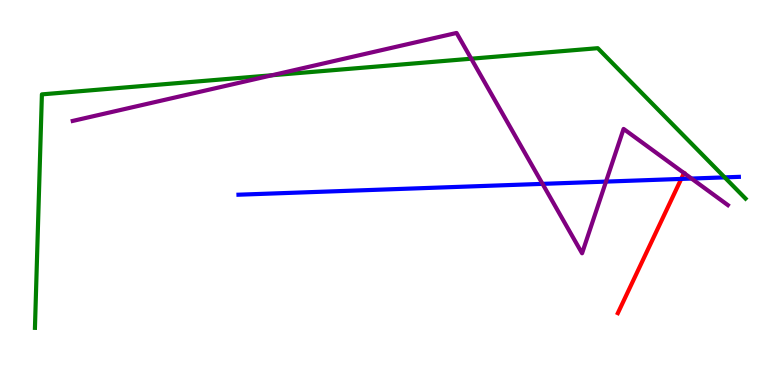[{'lines': ['blue', 'red'], 'intersections': [{'x': 8.79, 'y': 5.35}]}, {'lines': ['green', 'red'], 'intersections': []}, {'lines': ['purple', 'red'], 'intersections': [{'x': 8.83, 'y': 5.51}]}, {'lines': ['blue', 'green'], 'intersections': [{'x': 9.35, 'y': 5.39}]}, {'lines': ['blue', 'purple'], 'intersections': [{'x': 7.0, 'y': 5.22}, {'x': 7.82, 'y': 5.28}, {'x': 8.92, 'y': 5.36}]}, {'lines': ['green', 'purple'], 'intersections': [{'x': 3.51, 'y': 8.05}, {'x': 6.08, 'y': 8.48}]}]